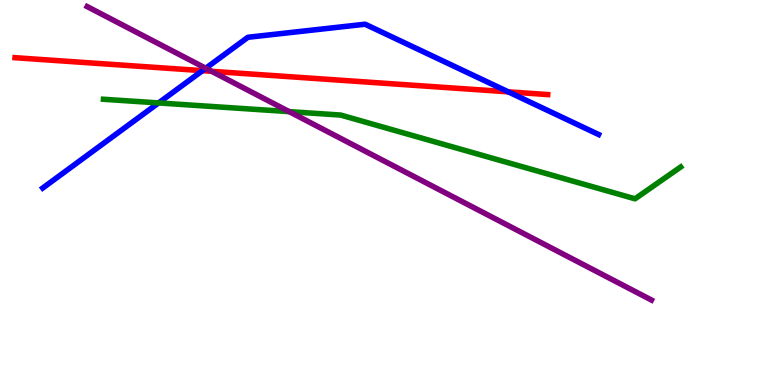[{'lines': ['blue', 'red'], 'intersections': [{'x': 2.61, 'y': 8.16}, {'x': 6.56, 'y': 7.61}]}, {'lines': ['green', 'red'], 'intersections': []}, {'lines': ['purple', 'red'], 'intersections': [{'x': 2.73, 'y': 8.15}]}, {'lines': ['blue', 'green'], 'intersections': [{'x': 2.05, 'y': 7.33}]}, {'lines': ['blue', 'purple'], 'intersections': [{'x': 2.65, 'y': 8.23}]}, {'lines': ['green', 'purple'], 'intersections': [{'x': 3.73, 'y': 7.1}]}]